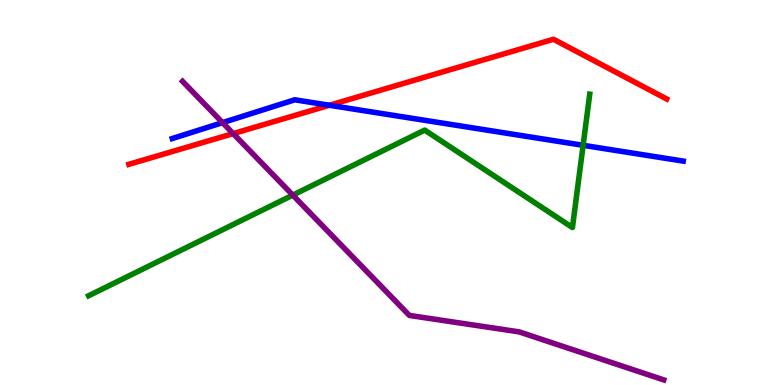[{'lines': ['blue', 'red'], 'intersections': [{'x': 4.25, 'y': 7.27}]}, {'lines': ['green', 'red'], 'intersections': []}, {'lines': ['purple', 'red'], 'intersections': [{'x': 3.01, 'y': 6.53}]}, {'lines': ['blue', 'green'], 'intersections': [{'x': 7.52, 'y': 6.23}]}, {'lines': ['blue', 'purple'], 'intersections': [{'x': 2.87, 'y': 6.81}]}, {'lines': ['green', 'purple'], 'intersections': [{'x': 3.78, 'y': 4.93}]}]